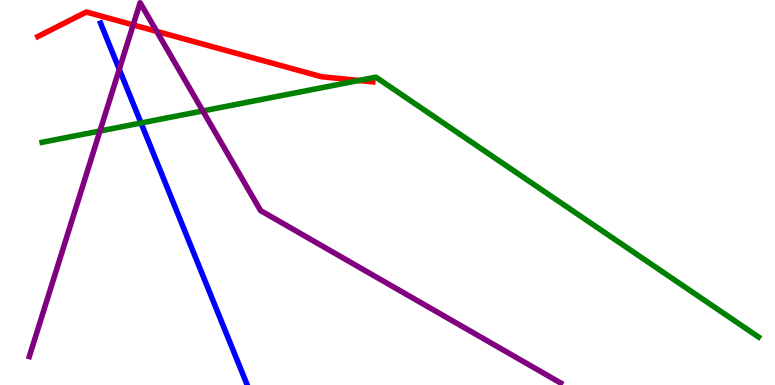[{'lines': ['blue', 'red'], 'intersections': []}, {'lines': ['green', 'red'], 'intersections': [{'x': 4.63, 'y': 7.91}]}, {'lines': ['purple', 'red'], 'intersections': [{'x': 1.72, 'y': 9.35}, {'x': 2.02, 'y': 9.18}]}, {'lines': ['blue', 'green'], 'intersections': [{'x': 1.82, 'y': 6.81}]}, {'lines': ['blue', 'purple'], 'intersections': [{'x': 1.54, 'y': 8.2}]}, {'lines': ['green', 'purple'], 'intersections': [{'x': 1.29, 'y': 6.6}, {'x': 2.62, 'y': 7.12}]}]